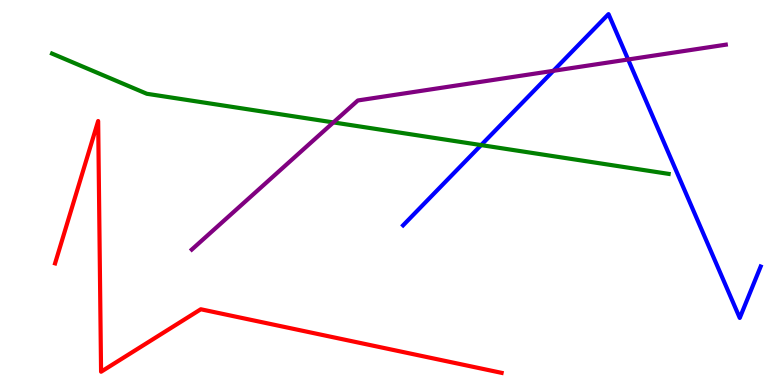[{'lines': ['blue', 'red'], 'intersections': []}, {'lines': ['green', 'red'], 'intersections': []}, {'lines': ['purple', 'red'], 'intersections': []}, {'lines': ['blue', 'green'], 'intersections': [{'x': 6.21, 'y': 6.23}]}, {'lines': ['blue', 'purple'], 'intersections': [{'x': 7.14, 'y': 8.16}, {'x': 8.1, 'y': 8.45}]}, {'lines': ['green', 'purple'], 'intersections': [{'x': 4.3, 'y': 6.82}]}]